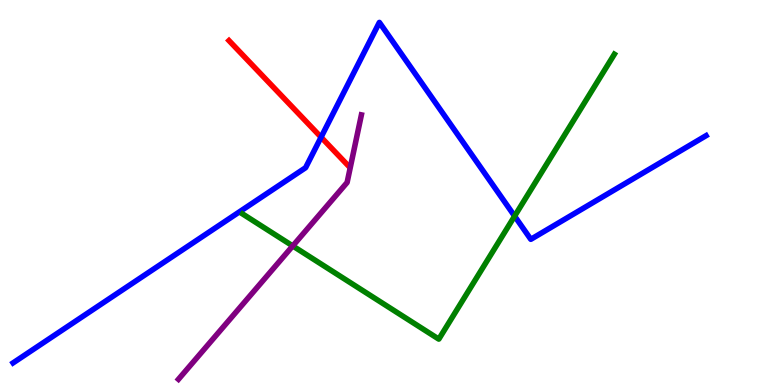[{'lines': ['blue', 'red'], 'intersections': [{'x': 4.14, 'y': 6.44}]}, {'lines': ['green', 'red'], 'intersections': []}, {'lines': ['purple', 'red'], 'intersections': []}, {'lines': ['blue', 'green'], 'intersections': [{'x': 6.64, 'y': 4.39}]}, {'lines': ['blue', 'purple'], 'intersections': []}, {'lines': ['green', 'purple'], 'intersections': [{'x': 3.78, 'y': 3.61}]}]